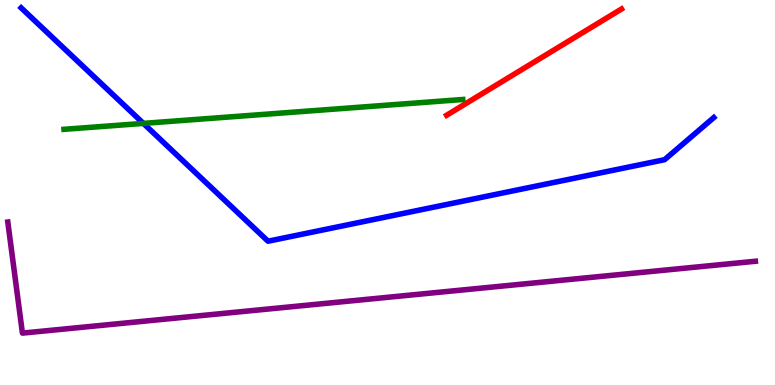[{'lines': ['blue', 'red'], 'intersections': []}, {'lines': ['green', 'red'], 'intersections': []}, {'lines': ['purple', 'red'], 'intersections': []}, {'lines': ['blue', 'green'], 'intersections': [{'x': 1.85, 'y': 6.8}]}, {'lines': ['blue', 'purple'], 'intersections': []}, {'lines': ['green', 'purple'], 'intersections': []}]